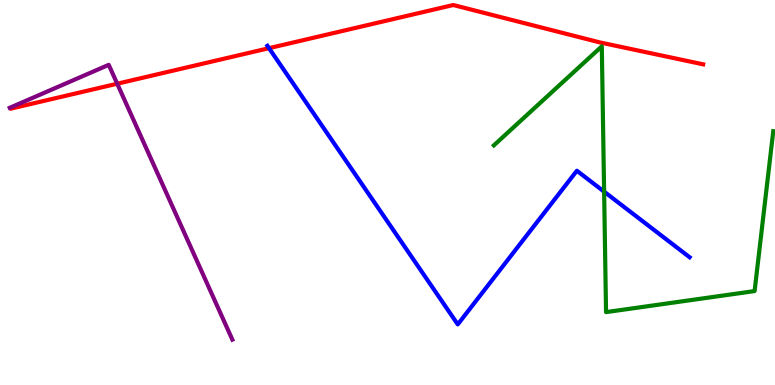[{'lines': ['blue', 'red'], 'intersections': [{'x': 3.47, 'y': 8.75}]}, {'lines': ['green', 'red'], 'intersections': []}, {'lines': ['purple', 'red'], 'intersections': [{'x': 1.51, 'y': 7.83}]}, {'lines': ['blue', 'green'], 'intersections': [{'x': 7.8, 'y': 5.02}]}, {'lines': ['blue', 'purple'], 'intersections': []}, {'lines': ['green', 'purple'], 'intersections': []}]